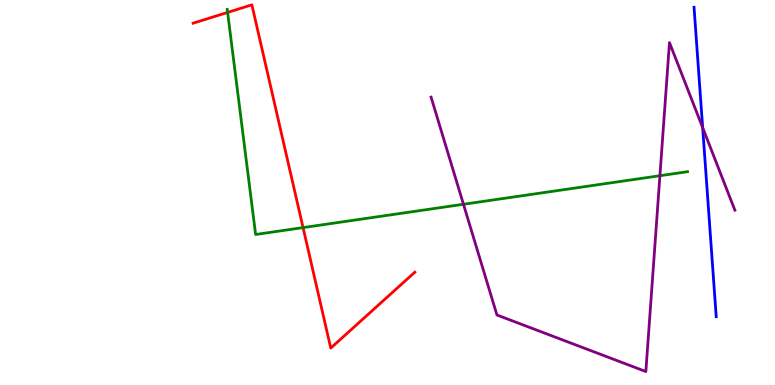[{'lines': ['blue', 'red'], 'intersections': []}, {'lines': ['green', 'red'], 'intersections': [{'x': 2.94, 'y': 9.68}, {'x': 3.91, 'y': 4.09}]}, {'lines': ['purple', 'red'], 'intersections': []}, {'lines': ['blue', 'green'], 'intersections': []}, {'lines': ['blue', 'purple'], 'intersections': [{'x': 9.07, 'y': 6.68}]}, {'lines': ['green', 'purple'], 'intersections': [{'x': 5.98, 'y': 4.69}, {'x': 8.51, 'y': 5.44}]}]